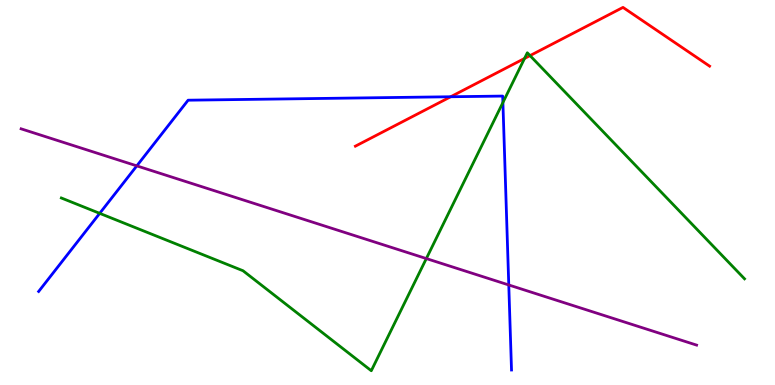[{'lines': ['blue', 'red'], 'intersections': [{'x': 5.82, 'y': 7.49}]}, {'lines': ['green', 'red'], 'intersections': [{'x': 6.77, 'y': 8.48}, {'x': 6.84, 'y': 8.56}]}, {'lines': ['purple', 'red'], 'intersections': []}, {'lines': ['blue', 'green'], 'intersections': [{'x': 1.29, 'y': 4.46}, {'x': 6.49, 'y': 7.34}]}, {'lines': ['blue', 'purple'], 'intersections': [{'x': 1.77, 'y': 5.69}, {'x': 6.56, 'y': 2.6}]}, {'lines': ['green', 'purple'], 'intersections': [{'x': 5.5, 'y': 3.28}]}]